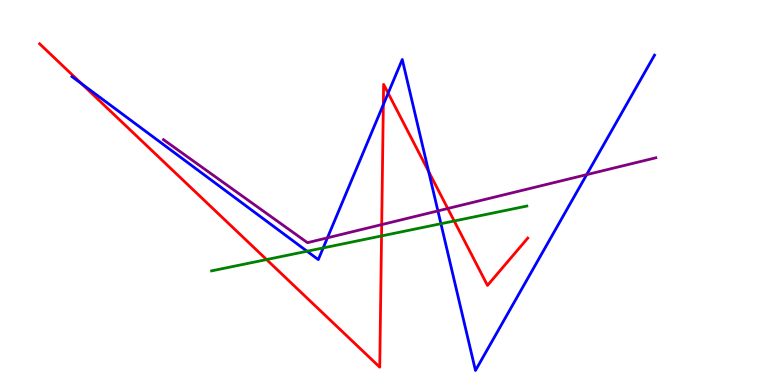[{'lines': ['blue', 'red'], 'intersections': [{'x': 1.05, 'y': 7.82}, {'x': 4.95, 'y': 7.28}, {'x': 5.01, 'y': 7.58}, {'x': 5.53, 'y': 5.55}]}, {'lines': ['green', 'red'], 'intersections': [{'x': 3.44, 'y': 3.26}, {'x': 4.92, 'y': 3.87}, {'x': 5.86, 'y': 4.26}]}, {'lines': ['purple', 'red'], 'intersections': [{'x': 4.93, 'y': 4.17}, {'x': 5.78, 'y': 4.58}]}, {'lines': ['blue', 'green'], 'intersections': [{'x': 3.96, 'y': 3.47}, {'x': 4.17, 'y': 3.56}, {'x': 5.69, 'y': 4.19}]}, {'lines': ['blue', 'purple'], 'intersections': [{'x': 4.22, 'y': 3.82}, {'x': 5.65, 'y': 4.52}, {'x': 7.57, 'y': 5.46}]}, {'lines': ['green', 'purple'], 'intersections': []}]